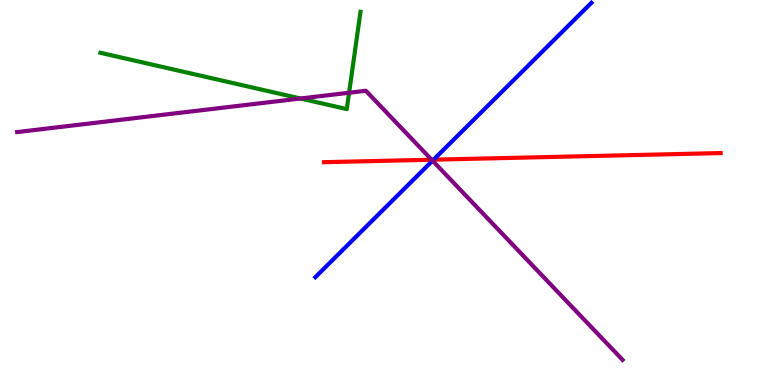[{'lines': ['blue', 'red'], 'intersections': [{'x': 5.59, 'y': 5.85}]}, {'lines': ['green', 'red'], 'intersections': []}, {'lines': ['purple', 'red'], 'intersections': [{'x': 5.57, 'y': 5.85}]}, {'lines': ['blue', 'green'], 'intersections': []}, {'lines': ['blue', 'purple'], 'intersections': [{'x': 5.58, 'y': 5.83}]}, {'lines': ['green', 'purple'], 'intersections': [{'x': 3.88, 'y': 7.44}, {'x': 4.5, 'y': 7.59}]}]